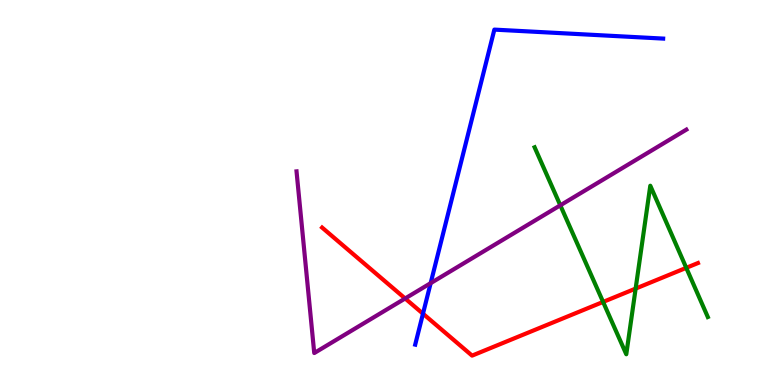[{'lines': ['blue', 'red'], 'intersections': [{'x': 5.46, 'y': 1.85}]}, {'lines': ['green', 'red'], 'intersections': [{'x': 7.78, 'y': 2.16}, {'x': 8.2, 'y': 2.5}, {'x': 8.86, 'y': 3.04}]}, {'lines': ['purple', 'red'], 'intersections': [{'x': 5.23, 'y': 2.25}]}, {'lines': ['blue', 'green'], 'intersections': []}, {'lines': ['blue', 'purple'], 'intersections': [{'x': 5.56, 'y': 2.65}]}, {'lines': ['green', 'purple'], 'intersections': [{'x': 7.23, 'y': 4.67}]}]